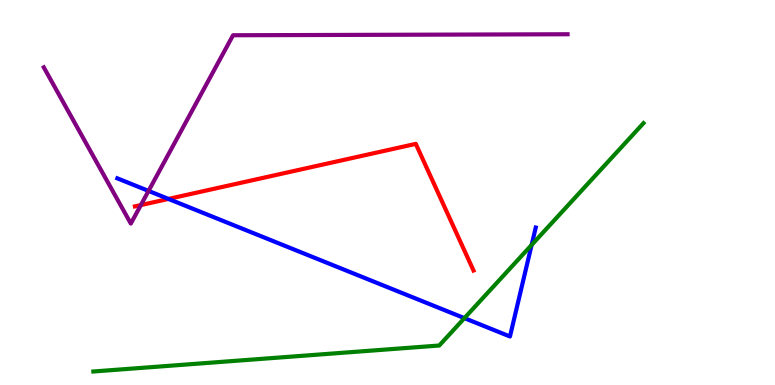[{'lines': ['blue', 'red'], 'intersections': [{'x': 2.17, 'y': 4.83}]}, {'lines': ['green', 'red'], 'intersections': []}, {'lines': ['purple', 'red'], 'intersections': [{'x': 1.82, 'y': 4.67}]}, {'lines': ['blue', 'green'], 'intersections': [{'x': 5.99, 'y': 1.74}, {'x': 6.86, 'y': 3.64}]}, {'lines': ['blue', 'purple'], 'intersections': [{'x': 1.92, 'y': 5.04}]}, {'lines': ['green', 'purple'], 'intersections': []}]